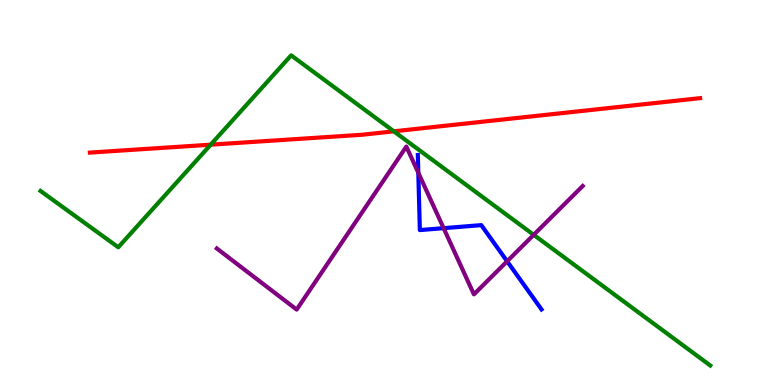[{'lines': ['blue', 'red'], 'intersections': []}, {'lines': ['green', 'red'], 'intersections': [{'x': 2.72, 'y': 6.24}, {'x': 5.08, 'y': 6.59}]}, {'lines': ['purple', 'red'], 'intersections': []}, {'lines': ['blue', 'green'], 'intersections': []}, {'lines': ['blue', 'purple'], 'intersections': [{'x': 5.4, 'y': 5.51}, {'x': 5.72, 'y': 4.07}, {'x': 6.54, 'y': 3.21}]}, {'lines': ['green', 'purple'], 'intersections': [{'x': 6.89, 'y': 3.9}]}]